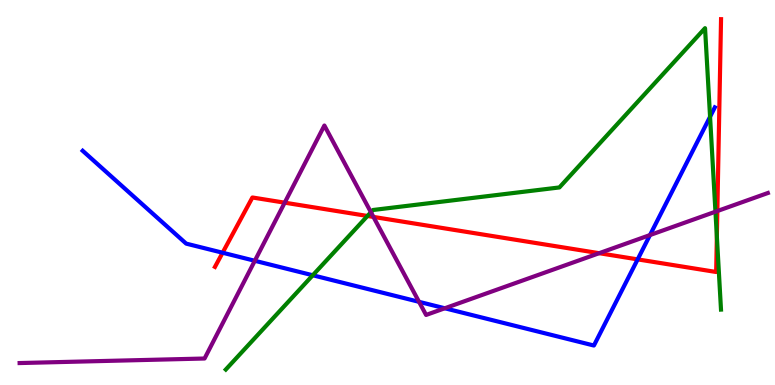[{'lines': ['blue', 'red'], 'intersections': [{'x': 2.87, 'y': 3.44}, {'x': 8.23, 'y': 3.26}]}, {'lines': ['green', 'red'], 'intersections': [{'x': 4.74, 'y': 4.39}, {'x': 9.25, 'y': 3.86}]}, {'lines': ['purple', 'red'], 'intersections': [{'x': 3.67, 'y': 4.74}, {'x': 4.82, 'y': 4.37}, {'x': 7.73, 'y': 3.42}, {'x': 9.26, 'y': 4.52}]}, {'lines': ['blue', 'green'], 'intersections': [{'x': 4.04, 'y': 2.85}, {'x': 9.16, 'y': 6.97}]}, {'lines': ['blue', 'purple'], 'intersections': [{'x': 3.29, 'y': 3.23}, {'x': 5.41, 'y': 2.16}, {'x': 5.74, 'y': 1.99}, {'x': 8.39, 'y': 3.89}]}, {'lines': ['green', 'purple'], 'intersections': [{'x': 4.79, 'y': 4.49}, {'x': 9.23, 'y': 4.5}]}]